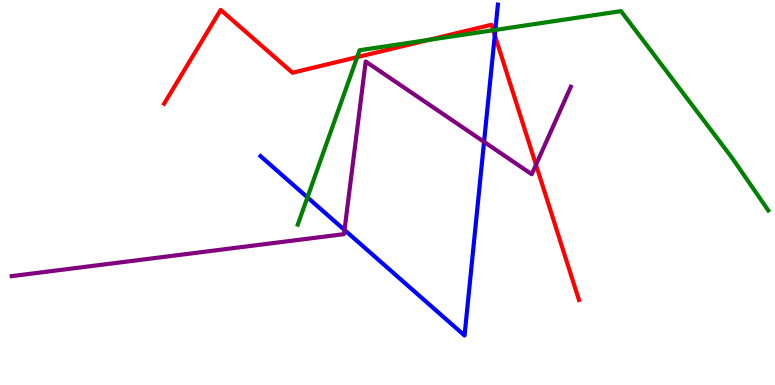[{'lines': ['blue', 'red'], 'intersections': [{'x': 6.38, 'y': 9.09}]}, {'lines': ['green', 'red'], 'intersections': [{'x': 4.61, 'y': 8.52}, {'x': 5.53, 'y': 8.96}, {'x': 6.36, 'y': 9.21}]}, {'lines': ['purple', 'red'], 'intersections': [{'x': 6.92, 'y': 5.72}]}, {'lines': ['blue', 'green'], 'intersections': [{'x': 3.97, 'y': 4.87}, {'x': 6.39, 'y': 9.22}]}, {'lines': ['blue', 'purple'], 'intersections': [{'x': 4.45, 'y': 4.03}, {'x': 6.25, 'y': 6.32}]}, {'lines': ['green', 'purple'], 'intersections': []}]